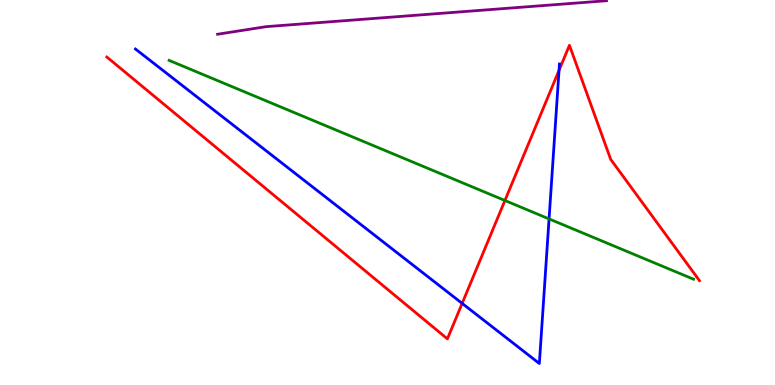[{'lines': ['blue', 'red'], 'intersections': [{'x': 5.96, 'y': 2.12}, {'x': 7.21, 'y': 8.17}]}, {'lines': ['green', 'red'], 'intersections': [{'x': 6.52, 'y': 4.79}]}, {'lines': ['purple', 'red'], 'intersections': []}, {'lines': ['blue', 'green'], 'intersections': [{'x': 7.08, 'y': 4.31}]}, {'lines': ['blue', 'purple'], 'intersections': []}, {'lines': ['green', 'purple'], 'intersections': []}]